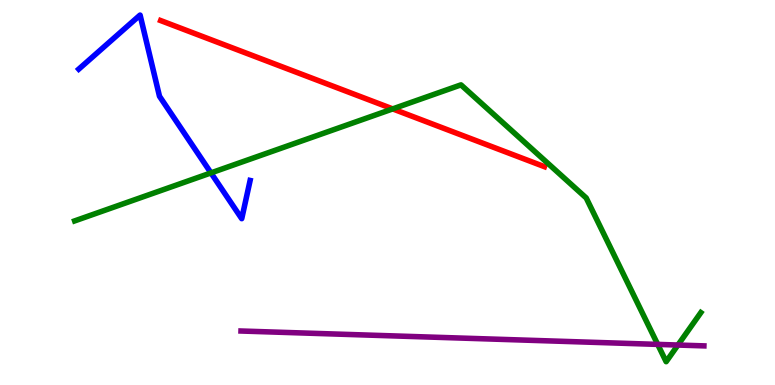[{'lines': ['blue', 'red'], 'intersections': []}, {'lines': ['green', 'red'], 'intersections': [{'x': 5.07, 'y': 7.17}]}, {'lines': ['purple', 'red'], 'intersections': []}, {'lines': ['blue', 'green'], 'intersections': [{'x': 2.72, 'y': 5.51}]}, {'lines': ['blue', 'purple'], 'intersections': []}, {'lines': ['green', 'purple'], 'intersections': [{'x': 8.49, 'y': 1.05}, {'x': 8.75, 'y': 1.04}]}]